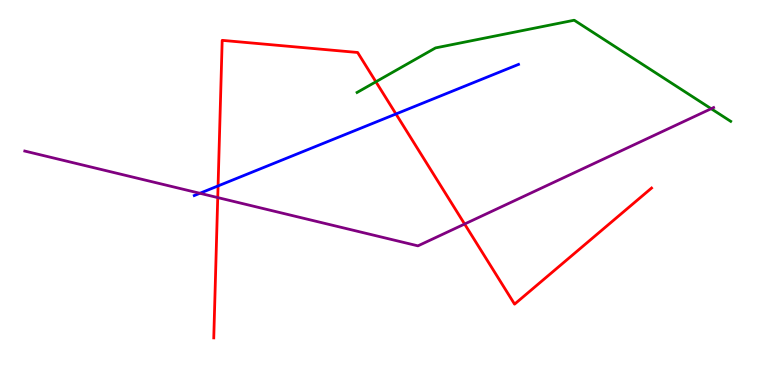[{'lines': ['blue', 'red'], 'intersections': [{'x': 2.81, 'y': 5.17}, {'x': 5.11, 'y': 7.04}]}, {'lines': ['green', 'red'], 'intersections': [{'x': 4.85, 'y': 7.88}]}, {'lines': ['purple', 'red'], 'intersections': [{'x': 2.81, 'y': 4.87}, {'x': 5.99, 'y': 4.18}]}, {'lines': ['blue', 'green'], 'intersections': []}, {'lines': ['blue', 'purple'], 'intersections': [{'x': 2.58, 'y': 4.98}]}, {'lines': ['green', 'purple'], 'intersections': [{'x': 9.18, 'y': 7.18}]}]